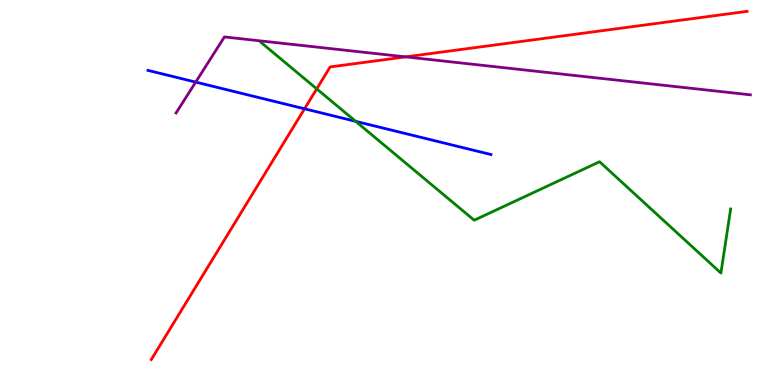[{'lines': ['blue', 'red'], 'intersections': [{'x': 3.93, 'y': 7.17}]}, {'lines': ['green', 'red'], 'intersections': [{'x': 4.09, 'y': 7.69}]}, {'lines': ['purple', 'red'], 'intersections': [{'x': 5.23, 'y': 8.52}]}, {'lines': ['blue', 'green'], 'intersections': [{'x': 4.59, 'y': 6.85}]}, {'lines': ['blue', 'purple'], 'intersections': [{'x': 2.53, 'y': 7.87}]}, {'lines': ['green', 'purple'], 'intersections': []}]